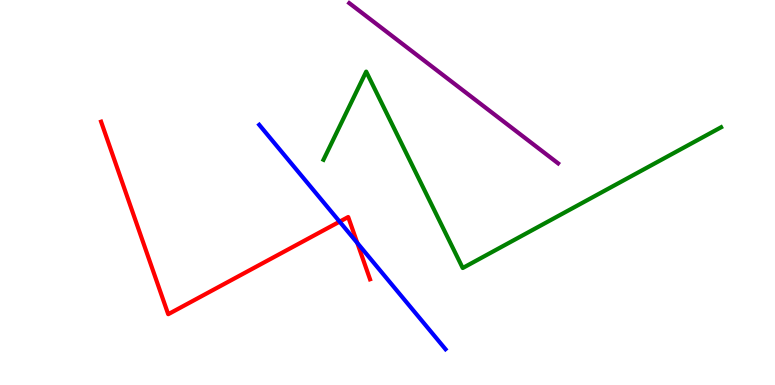[{'lines': ['blue', 'red'], 'intersections': [{'x': 4.38, 'y': 4.24}, {'x': 4.61, 'y': 3.69}]}, {'lines': ['green', 'red'], 'intersections': []}, {'lines': ['purple', 'red'], 'intersections': []}, {'lines': ['blue', 'green'], 'intersections': []}, {'lines': ['blue', 'purple'], 'intersections': []}, {'lines': ['green', 'purple'], 'intersections': []}]